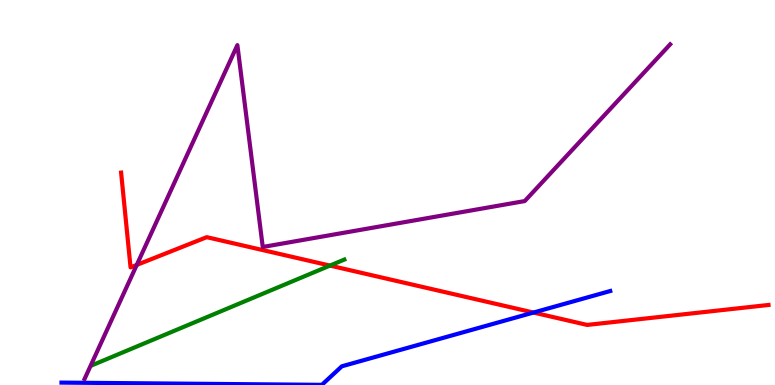[{'lines': ['blue', 'red'], 'intersections': [{'x': 6.88, 'y': 1.88}]}, {'lines': ['green', 'red'], 'intersections': [{'x': 4.26, 'y': 3.1}]}, {'lines': ['purple', 'red'], 'intersections': [{'x': 1.76, 'y': 3.12}]}, {'lines': ['blue', 'green'], 'intersections': []}, {'lines': ['blue', 'purple'], 'intersections': []}, {'lines': ['green', 'purple'], 'intersections': []}]